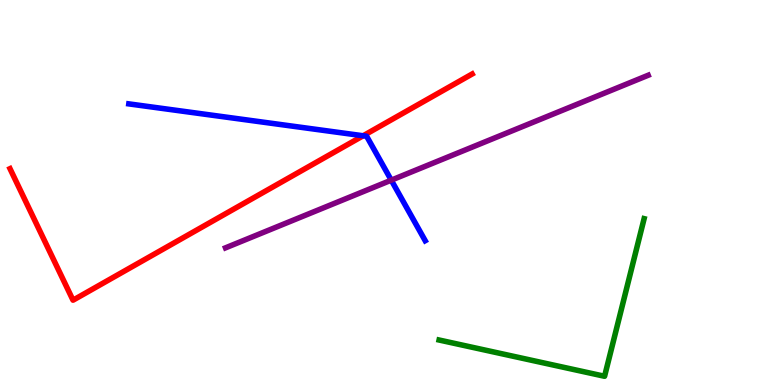[{'lines': ['blue', 'red'], 'intersections': [{'x': 4.69, 'y': 6.47}]}, {'lines': ['green', 'red'], 'intersections': []}, {'lines': ['purple', 'red'], 'intersections': []}, {'lines': ['blue', 'green'], 'intersections': []}, {'lines': ['blue', 'purple'], 'intersections': [{'x': 5.05, 'y': 5.32}]}, {'lines': ['green', 'purple'], 'intersections': []}]